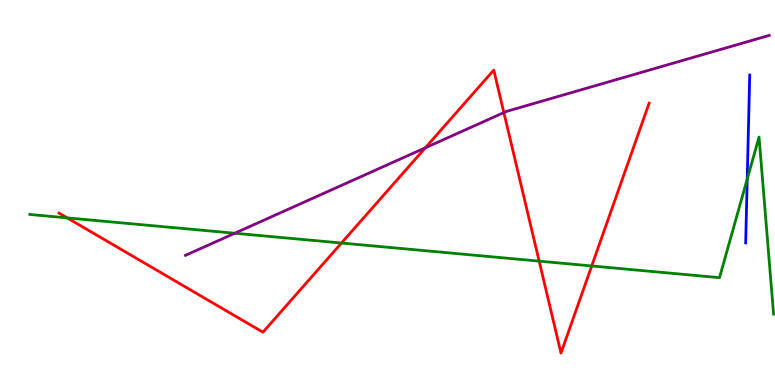[{'lines': ['blue', 'red'], 'intersections': []}, {'lines': ['green', 'red'], 'intersections': [{'x': 0.867, 'y': 4.34}, {'x': 4.41, 'y': 3.69}, {'x': 6.96, 'y': 3.22}, {'x': 7.64, 'y': 3.09}]}, {'lines': ['purple', 'red'], 'intersections': [{'x': 5.49, 'y': 6.16}, {'x': 6.5, 'y': 7.08}]}, {'lines': ['blue', 'green'], 'intersections': [{'x': 9.64, 'y': 5.35}]}, {'lines': ['blue', 'purple'], 'intersections': []}, {'lines': ['green', 'purple'], 'intersections': [{'x': 3.03, 'y': 3.94}]}]